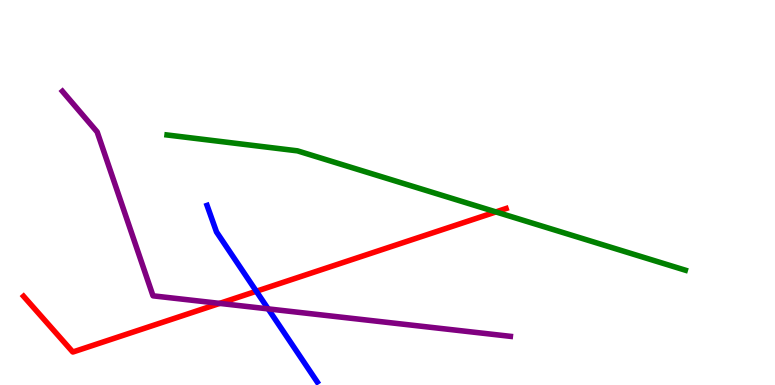[{'lines': ['blue', 'red'], 'intersections': [{'x': 3.31, 'y': 2.44}]}, {'lines': ['green', 'red'], 'intersections': [{'x': 6.4, 'y': 4.5}]}, {'lines': ['purple', 'red'], 'intersections': [{'x': 2.83, 'y': 2.12}]}, {'lines': ['blue', 'green'], 'intersections': []}, {'lines': ['blue', 'purple'], 'intersections': [{'x': 3.46, 'y': 1.98}]}, {'lines': ['green', 'purple'], 'intersections': []}]